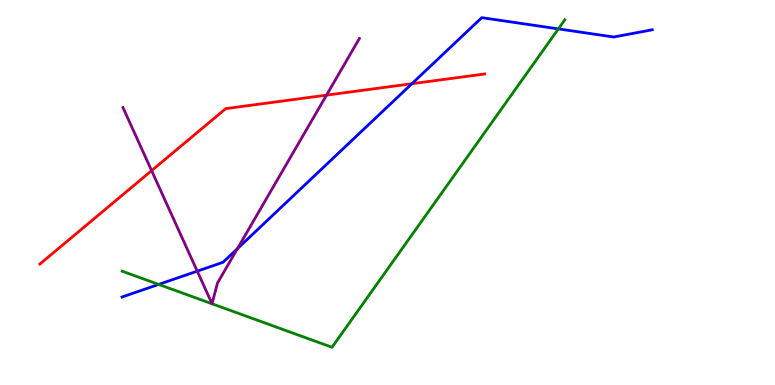[{'lines': ['blue', 'red'], 'intersections': [{'x': 5.31, 'y': 7.83}]}, {'lines': ['green', 'red'], 'intersections': []}, {'lines': ['purple', 'red'], 'intersections': [{'x': 1.96, 'y': 5.57}, {'x': 4.21, 'y': 7.53}]}, {'lines': ['blue', 'green'], 'intersections': [{'x': 2.05, 'y': 2.61}, {'x': 7.2, 'y': 9.25}]}, {'lines': ['blue', 'purple'], 'intersections': [{'x': 2.55, 'y': 2.96}, {'x': 3.06, 'y': 3.54}]}, {'lines': ['green', 'purple'], 'intersections': []}]